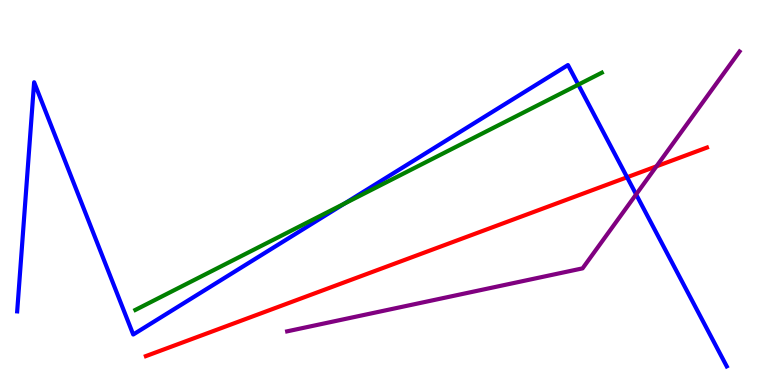[{'lines': ['blue', 'red'], 'intersections': [{'x': 8.09, 'y': 5.4}]}, {'lines': ['green', 'red'], 'intersections': []}, {'lines': ['purple', 'red'], 'intersections': [{'x': 8.47, 'y': 5.68}]}, {'lines': ['blue', 'green'], 'intersections': [{'x': 4.44, 'y': 4.71}, {'x': 7.46, 'y': 7.8}]}, {'lines': ['blue', 'purple'], 'intersections': [{'x': 8.21, 'y': 4.95}]}, {'lines': ['green', 'purple'], 'intersections': []}]